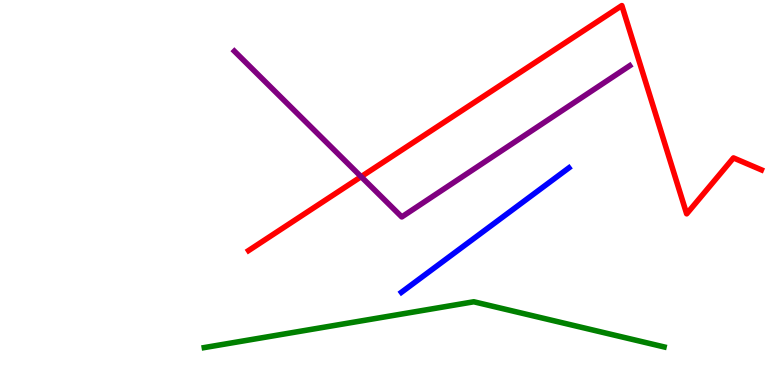[{'lines': ['blue', 'red'], 'intersections': []}, {'lines': ['green', 'red'], 'intersections': []}, {'lines': ['purple', 'red'], 'intersections': [{'x': 4.66, 'y': 5.41}]}, {'lines': ['blue', 'green'], 'intersections': []}, {'lines': ['blue', 'purple'], 'intersections': []}, {'lines': ['green', 'purple'], 'intersections': []}]